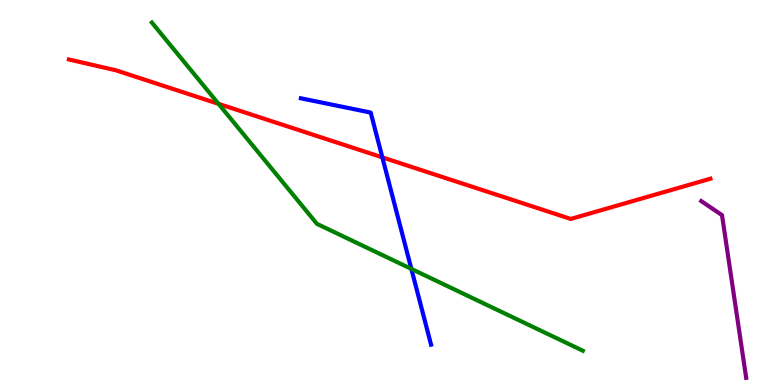[{'lines': ['blue', 'red'], 'intersections': [{'x': 4.93, 'y': 5.91}]}, {'lines': ['green', 'red'], 'intersections': [{'x': 2.82, 'y': 7.3}]}, {'lines': ['purple', 'red'], 'intersections': []}, {'lines': ['blue', 'green'], 'intersections': [{'x': 5.31, 'y': 3.02}]}, {'lines': ['blue', 'purple'], 'intersections': []}, {'lines': ['green', 'purple'], 'intersections': []}]